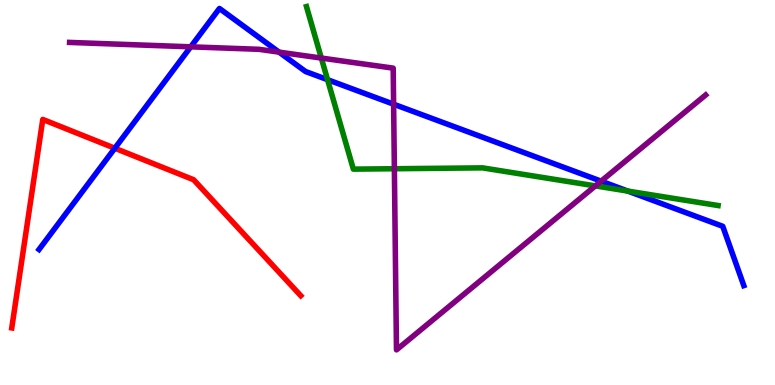[{'lines': ['blue', 'red'], 'intersections': [{'x': 1.48, 'y': 6.15}]}, {'lines': ['green', 'red'], 'intersections': []}, {'lines': ['purple', 'red'], 'intersections': []}, {'lines': ['blue', 'green'], 'intersections': [{'x': 4.23, 'y': 7.93}, {'x': 8.1, 'y': 5.04}]}, {'lines': ['blue', 'purple'], 'intersections': [{'x': 2.46, 'y': 8.78}, {'x': 3.6, 'y': 8.65}, {'x': 5.08, 'y': 7.29}, {'x': 7.76, 'y': 5.29}]}, {'lines': ['green', 'purple'], 'intersections': [{'x': 4.15, 'y': 8.49}, {'x': 5.09, 'y': 5.62}, {'x': 7.68, 'y': 5.17}]}]